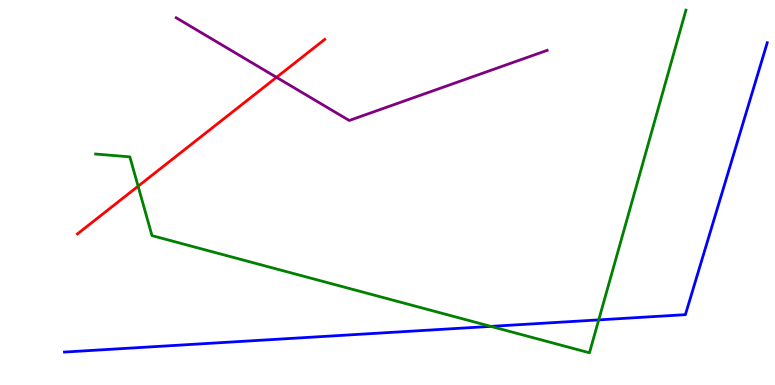[{'lines': ['blue', 'red'], 'intersections': []}, {'lines': ['green', 'red'], 'intersections': [{'x': 1.78, 'y': 5.16}]}, {'lines': ['purple', 'red'], 'intersections': [{'x': 3.57, 'y': 7.99}]}, {'lines': ['blue', 'green'], 'intersections': [{'x': 6.33, 'y': 1.52}, {'x': 7.73, 'y': 1.69}]}, {'lines': ['blue', 'purple'], 'intersections': []}, {'lines': ['green', 'purple'], 'intersections': []}]